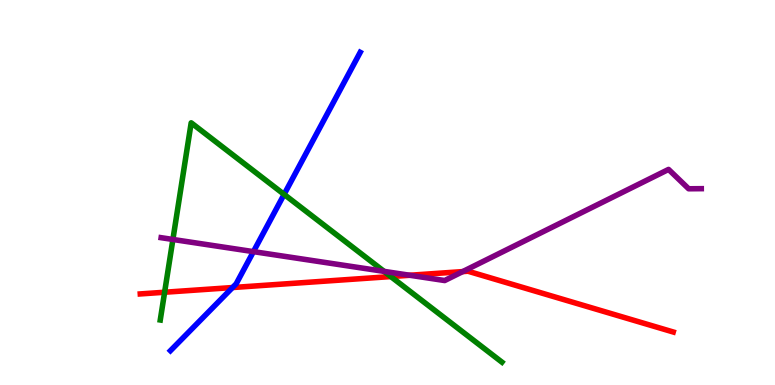[{'lines': ['blue', 'red'], 'intersections': [{'x': 3.0, 'y': 2.53}]}, {'lines': ['green', 'red'], 'intersections': [{'x': 2.12, 'y': 2.41}, {'x': 5.04, 'y': 2.82}]}, {'lines': ['purple', 'red'], 'intersections': [{'x': 5.29, 'y': 2.85}, {'x': 5.97, 'y': 2.95}]}, {'lines': ['blue', 'green'], 'intersections': [{'x': 3.67, 'y': 4.95}]}, {'lines': ['blue', 'purple'], 'intersections': [{'x': 3.27, 'y': 3.46}]}, {'lines': ['green', 'purple'], 'intersections': [{'x': 2.23, 'y': 3.78}, {'x': 4.96, 'y': 2.95}]}]